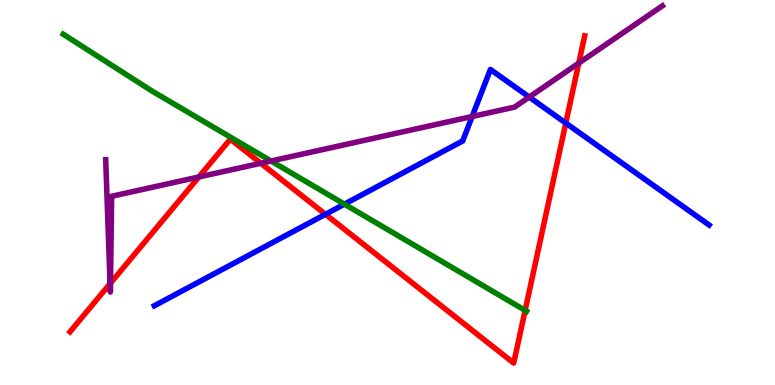[{'lines': ['blue', 'red'], 'intersections': [{'x': 4.2, 'y': 4.43}, {'x': 7.3, 'y': 6.8}]}, {'lines': ['green', 'red'], 'intersections': [{'x': 6.78, 'y': 1.94}]}, {'lines': ['purple', 'red'], 'intersections': [{'x': 1.42, 'y': 2.63}, {'x': 1.43, 'y': 2.65}, {'x': 2.57, 'y': 5.4}, {'x': 3.37, 'y': 5.76}, {'x': 7.47, 'y': 8.36}]}, {'lines': ['blue', 'green'], 'intersections': [{'x': 4.44, 'y': 4.7}]}, {'lines': ['blue', 'purple'], 'intersections': [{'x': 6.09, 'y': 6.97}, {'x': 6.83, 'y': 7.48}]}, {'lines': ['green', 'purple'], 'intersections': [{'x': 3.5, 'y': 5.82}]}]